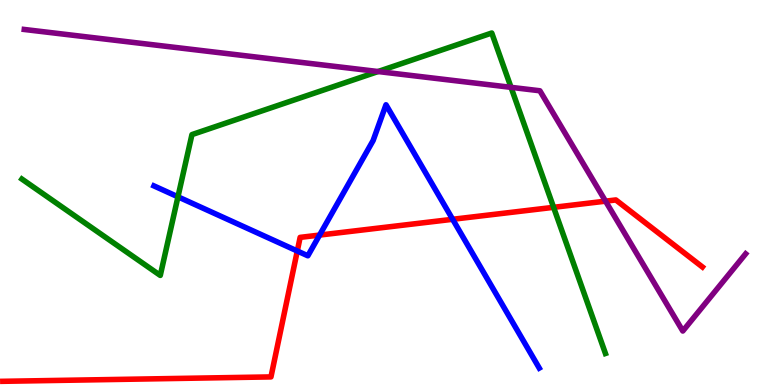[{'lines': ['blue', 'red'], 'intersections': [{'x': 3.84, 'y': 3.48}, {'x': 4.12, 'y': 3.89}, {'x': 5.84, 'y': 4.3}]}, {'lines': ['green', 'red'], 'intersections': [{'x': 7.14, 'y': 4.61}]}, {'lines': ['purple', 'red'], 'intersections': [{'x': 7.81, 'y': 4.77}]}, {'lines': ['blue', 'green'], 'intersections': [{'x': 2.3, 'y': 4.89}]}, {'lines': ['blue', 'purple'], 'intersections': []}, {'lines': ['green', 'purple'], 'intersections': [{'x': 4.88, 'y': 8.14}, {'x': 6.59, 'y': 7.73}]}]